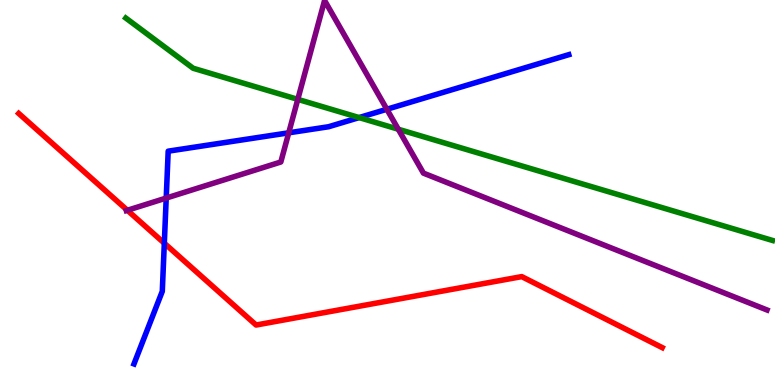[{'lines': ['blue', 'red'], 'intersections': [{'x': 2.12, 'y': 3.68}]}, {'lines': ['green', 'red'], 'intersections': []}, {'lines': ['purple', 'red'], 'intersections': [{'x': 1.64, 'y': 4.54}]}, {'lines': ['blue', 'green'], 'intersections': [{'x': 4.63, 'y': 6.95}]}, {'lines': ['blue', 'purple'], 'intersections': [{'x': 2.14, 'y': 4.86}, {'x': 3.73, 'y': 6.55}, {'x': 4.99, 'y': 7.16}]}, {'lines': ['green', 'purple'], 'intersections': [{'x': 3.84, 'y': 7.42}, {'x': 5.14, 'y': 6.64}]}]